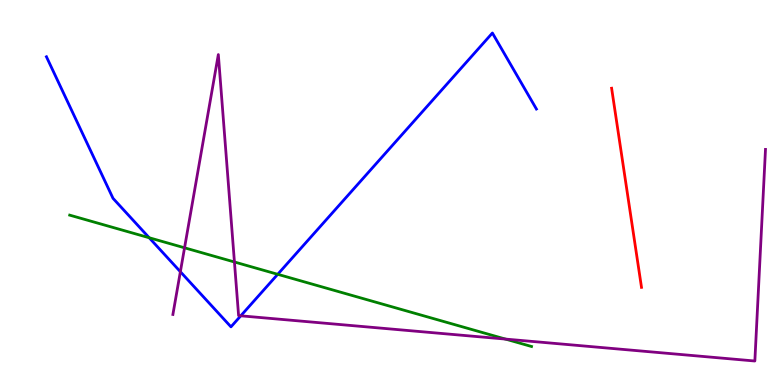[{'lines': ['blue', 'red'], 'intersections': []}, {'lines': ['green', 'red'], 'intersections': []}, {'lines': ['purple', 'red'], 'intersections': []}, {'lines': ['blue', 'green'], 'intersections': [{'x': 1.93, 'y': 3.82}, {'x': 3.58, 'y': 2.88}]}, {'lines': ['blue', 'purple'], 'intersections': [{'x': 2.33, 'y': 2.94}, {'x': 3.11, 'y': 1.8}]}, {'lines': ['green', 'purple'], 'intersections': [{'x': 2.38, 'y': 3.56}, {'x': 3.02, 'y': 3.2}, {'x': 6.52, 'y': 1.19}]}]